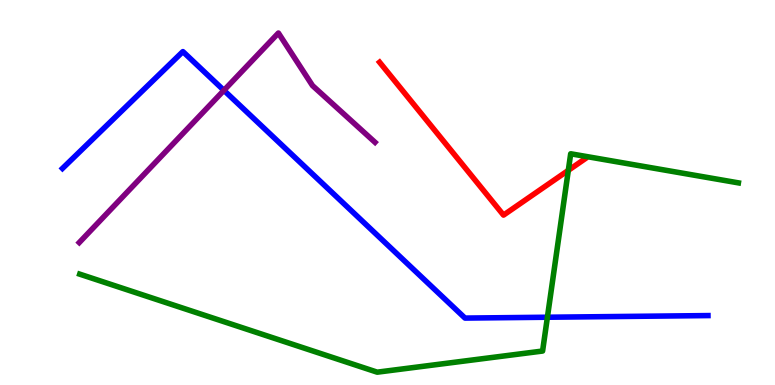[{'lines': ['blue', 'red'], 'intersections': []}, {'lines': ['green', 'red'], 'intersections': [{'x': 7.33, 'y': 5.58}]}, {'lines': ['purple', 'red'], 'intersections': []}, {'lines': ['blue', 'green'], 'intersections': [{'x': 7.06, 'y': 1.76}]}, {'lines': ['blue', 'purple'], 'intersections': [{'x': 2.89, 'y': 7.65}]}, {'lines': ['green', 'purple'], 'intersections': []}]